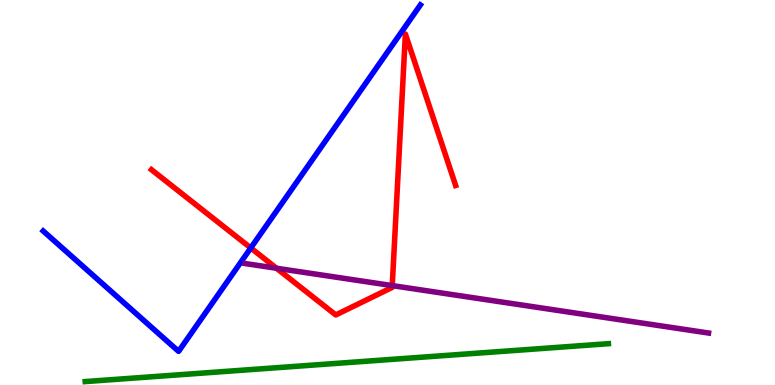[{'lines': ['blue', 'red'], 'intersections': [{'x': 3.24, 'y': 3.56}]}, {'lines': ['green', 'red'], 'intersections': []}, {'lines': ['purple', 'red'], 'intersections': [{'x': 3.57, 'y': 3.03}, {'x': 5.06, 'y': 2.58}]}, {'lines': ['blue', 'green'], 'intersections': []}, {'lines': ['blue', 'purple'], 'intersections': []}, {'lines': ['green', 'purple'], 'intersections': []}]